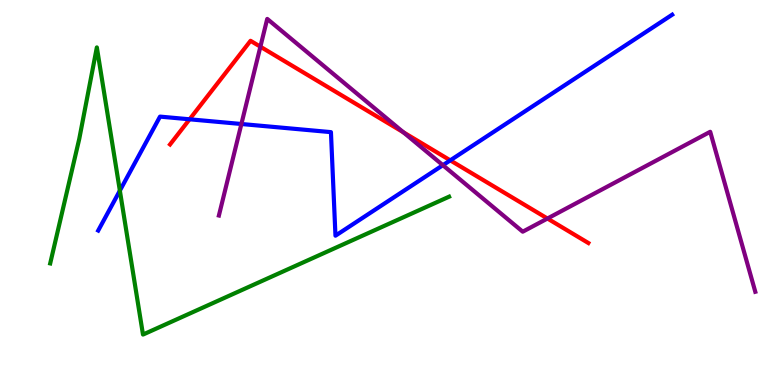[{'lines': ['blue', 'red'], 'intersections': [{'x': 2.45, 'y': 6.9}, {'x': 5.81, 'y': 5.84}]}, {'lines': ['green', 'red'], 'intersections': []}, {'lines': ['purple', 'red'], 'intersections': [{'x': 3.36, 'y': 8.79}, {'x': 5.2, 'y': 6.56}, {'x': 7.06, 'y': 4.32}]}, {'lines': ['blue', 'green'], 'intersections': [{'x': 1.55, 'y': 5.05}]}, {'lines': ['blue', 'purple'], 'intersections': [{'x': 3.11, 'y': 6.78}, {'x': 5.71, 'y': 5.71}]}, {'lines': ['green', 'purple'], 'intersections': []}]